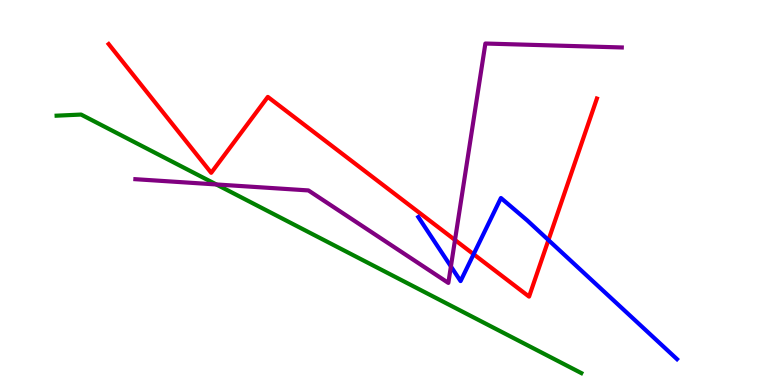[{'lines': ['blue', 'red'], 'intersections': [{'x': 6.11, 'y': 3.4}, {'x': 7.08, 'y': 3.76}]}, {'lines': ['green', 'red'], 'intersections': []}, {'lines': ['purple', 'red'], 'intersections': [{'x': 5.87, 'y': 3.77}]}, {'lines': ['blue', 'green'], 'intersections': []}, {'lines': ['blue', 'purple'], 'intersections': [{'x': 5.82, 'y': 3.08}]}, {'lines': ['green', 'purple'], 'intersections': [{'x': 2.79, 'y': 5.21}]}]